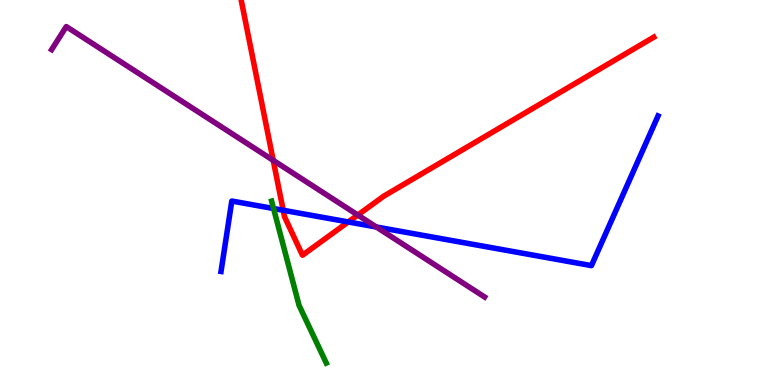[{'lines': ['blue', 'red'], 'intersections': [{'x': 3.65, 'y': 4.54}, {'x': 4.49, 'y': 4.24}]}, {'lines': ['green', 'red'], 'intersections': []}, {'lines': ['purple', 'red'], 'intersections': [{'x': 3.53, 'y': 5.83}, {'x': 4.62, 'y': 4.42}]}, {'lines': ['blue', 'green'], 'intersections': [{'x': 3.53, 'y': 4.58}]}, {'lines': ['blue', 'purple'], 'intersections': [{'x': 4.86, 'y': 4.1}]}, {'lines': ['green', 'purple'], 'intersections': []}]